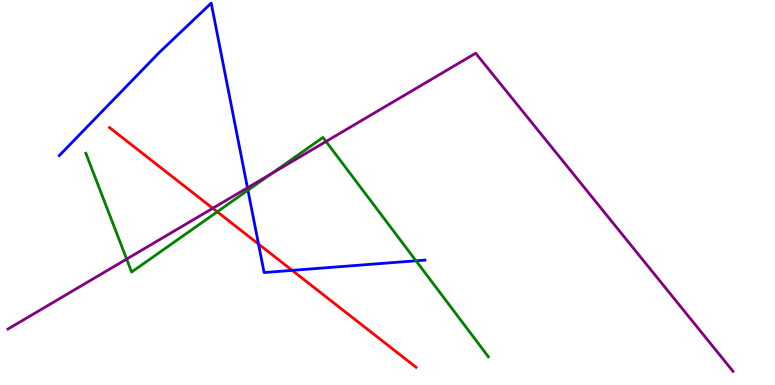[{'lines': ['blue', 'red'], 'intersections': [{'x': 3.34, 'y': 3.66}, {'x': 3.77, 'y': 2.98}]}, {'lines': ['green', 'red'], 'intersections': [{'x': 2.8, 'y': 4.5}]}, {'lines': ['purple', 'red'], 'intersections': [{'x': 2.75, 'y': 4.59}]}, {'lines': ['blue', 'green'], 'intersections': [{'x': 3.2, 'y': 5.06}, {'x': 5.37, 'y': 3.23}]}, {'lines': ['blue', 'purple'], 'intersections': [{'x': 3.19, 'y': 5.12}]}, {'lines': ['green', 'purple'], 'intersections': [{'x': 1.63, 'y': 3.27}, {'x': 3.5, 'y': 5.49}, {'x': 4.21, 'y': 6.33}]}]